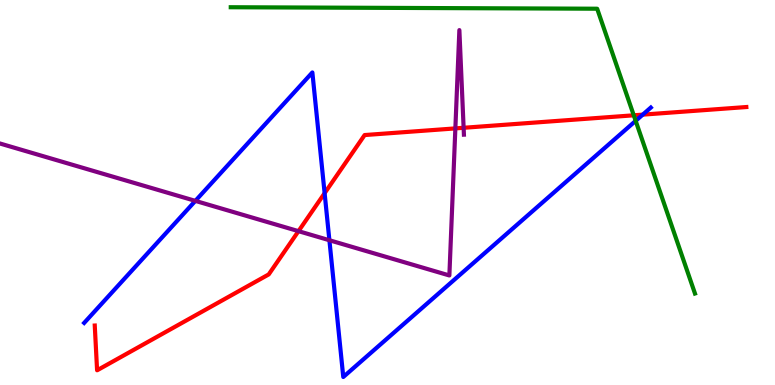[{'lines': ['blue', 'red'], 'intersections': [{'x': 4.19, 'y': 4.98}, {'x': 8.29, 'y': 7.02}]}, {'lines': ['green', 'red'], 'intersections': [{'x': 8.18, 'y': 7.01}]}, {'lines': ['purple', 'red'], 'intersections': [{'x': 3.85, 'y': 4.0}, {'x': 5.88, 'y': 6.67}, {'x': 5.98, 'y': 6.68}]}, {'lines': ['blue', 'green'], 'intersections': [{'x': 8.2, 'y': 6.86}]}, {'lines': ['blue', 'purple'], 'intersections': [{'x': 2.52, 'y': 4.78}, {'x': 4.25, 'y': 3.76}]}, {'lines': ['green', 'purple'], 'intersections': []}]